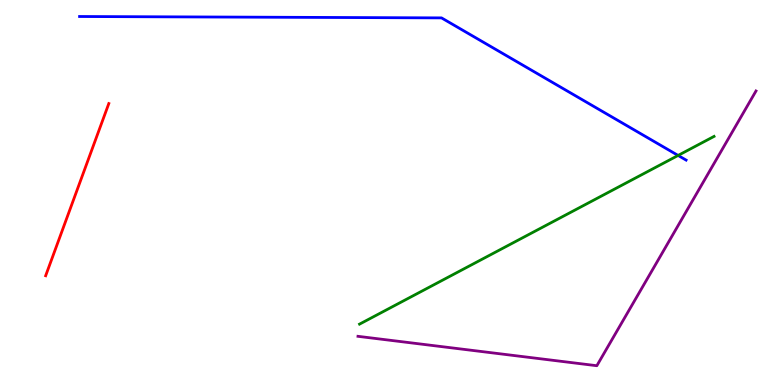[{'lines': ['blue', 'red'], 'intersections': []}, {'lines': ['green', 'red'], 'intersections': []}, {'lines': ['purple', 'red'], 'intersections': []}, {'lines': ['blue', 'green'], 'intersections': [{'x': 8.75, 'y': 5.96}]}, {'lines': ['blue', 'purple'], 'intersections': []}, {'lines': ['green', 'purple'], 'intersections': []}]